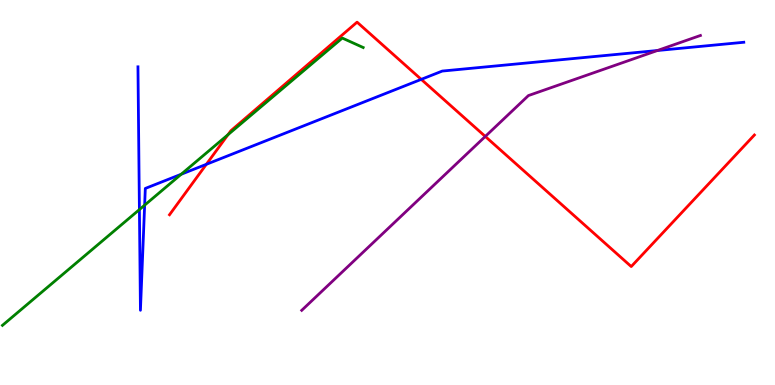[{'lines': ['blue', 'red'], 'intersections': [{'x': 2.66, 'y': 5.73}, {'x': 5.44, 'y': 7.94}]}, {'lines': ['green', 'red'], 'intersections': [{'x': 2.94, 'y': 6.5}]}, {'lines': ['purple', 'red'], 'intersections': [{'x': 6.26, 'y': 6.46}]}, {'lines': ['blue', 'green'], 'intersections': [{'x': 1.8, 'y': 4.56}, {'x': 1.87, 'y': 4.67}, {'x': 2.34, 'y': 5.47}]}, {'lines': ['blue', 'purple'], 'intersections': [{'x': 8.48, 'y': 8.69}]}, {'lines': ['green', 'purple'], 'intersections': []}]